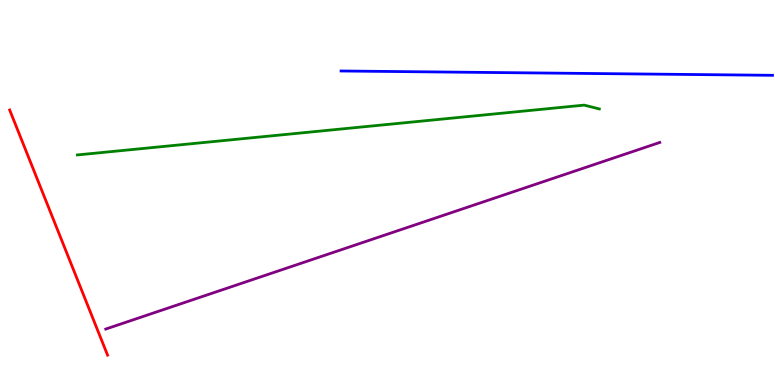[{'lines': ['blue', 'red'], 'intersections': []}, {'lines': ['green', 'red'], 'intersections': []}, {'lines': ['purple', 'red'], 'intersections': []}, {'lines': ['blue', 'green'], 'intersections': []}, {'lines': ['blue', 'purple'], 'intersections': []}, {'lines': ['green', 'purple'], 'intersections': []}]